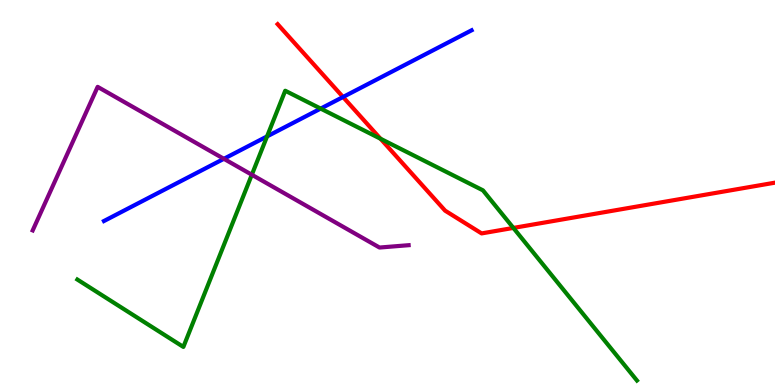[{'lines': ['blue', 'red'], 'intersections': [{'x': 4.43, 'y': 7.48}]}, {'lines': ['green', 'red'], 'intersections': [{'x': 4.91, 'y': 6.4}, {'x': 6.62, 'y': 4.08}]}, {'lines': ['purple', 'red'], 'intersections': []}, {'lines': ['blue', 'green'], 'intersections': [{'x': 3.45, 'y': 6.46}, {'x': 4.14, 'y': 7.18}]}, {'lines': ['blue', 'purple'], 'intersections': [{'x': 2.89, 'y': 5.88}]}, {'lines': ['green', 'purple'], 'intersections': [{'x': 3.25, 'y': 5.46}]}]